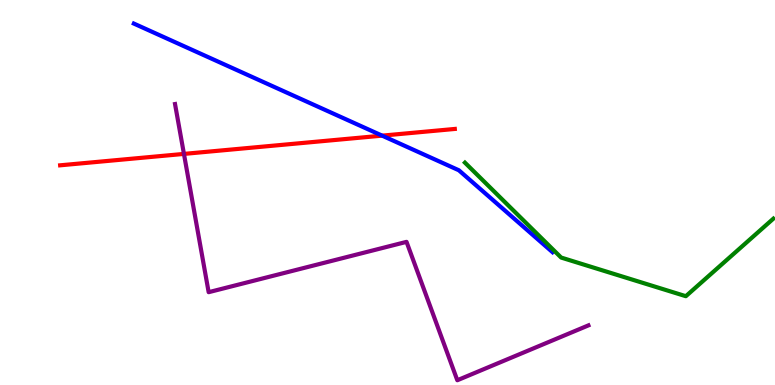[{'lines': ['blue', 'red'], 'intersections': [{'x': 4.93, 'y': 6.48}]}, {'lines': ['green', 'red'], 'intersections': []}, {'lines': ['purple', 'red'], 'intersections': [{'x': 2.37, 'y': 6.0}]}, {'lines': ['blue', 'green'], 'intersections': []}, {'lines': ['blue', 'purple'], 'intersections': []}, {'lines': ['green', 'purple'], 'intersections': []}]